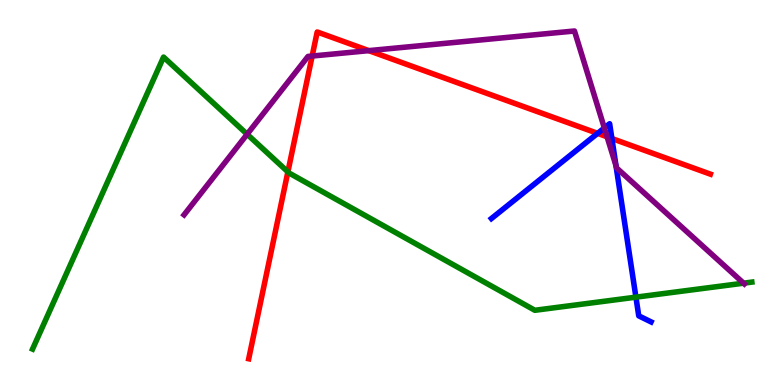[{'lines': ['blue', 'red'], 'intersections': [{'x': 7.71, 'y': 6.54}, {'x': 7.9, 'y': 6.4}]}, {'lines': ['green', 'red'], 'intersections': [{'x': 3.71, 'y': 5.54}]}, {'lines': ['purple', 'red'], 'intersections': [{'x': 4.03, 'y': 8.54}, {'x': 4.76, 'y': 8.68}, {'x': 7.83, 'y': 6.45}]}, {'lines': ['blue', 'green'], 'intersections': [{'x': 8.21, 'y': 2.28}]}, {'lines': ['blue', 'purple'], 'intersections': [{'x': 7.8, 'y': 6.68}, {'x': 7.95, 'y': 5.69}]}, {'lines': ['green', 'purple'], 'intersections': [{'x': 3.19, 'y': 6.51}, {'x': 9.59, 'y': 2.64}]}]